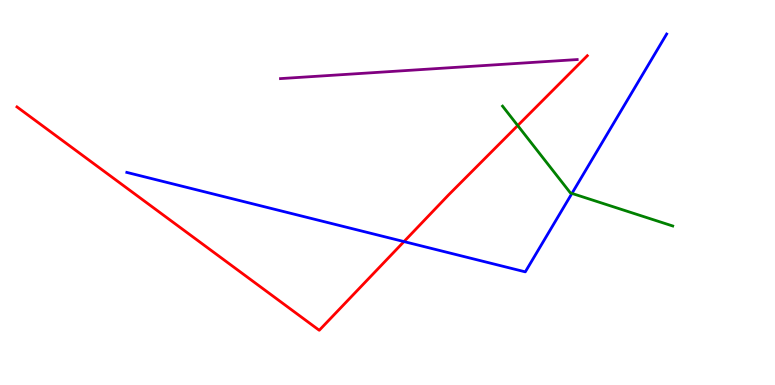[{'lines': ['blue', 'red'], 'intersections': [{'x': 5.21, 'y': 3.73}]}, {'lines': ['green', 'red'], 'intersections': [{'x': 6.68, 'y': 6.74}]}, {'lines': ['purple', 'red'], 'intersections': []}, {'lines': ['blue', 'green'], 'intersections': [{'x': 7.38, 'y': 4.98}]}, {'lines': ['blue', 'purple'], 'intersections': []}, {'lines': ['green', 'purple'], 'intersections': []}]